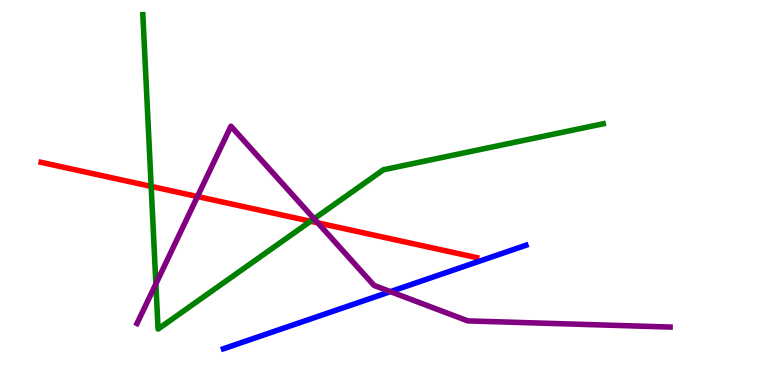[{'lines': ['blue', 'red'], 'intersections': []}, {'lines': ['green', 'red'], 'intersections': [{'x': 1.95, 'y': 5.16}, {'x': 4.01, 'y': 4.25}]}, {'lines': ['purple', 'red'], 'intersections': [{'x': 2.55, 'y': 4.9}, {'x': 4.1, 'y': 4.21}]}, {'lines': ['blue', 'green'], 'intersections': []}, {'lines': ['blue', 'purple'], 'intersections': [{'x': 5.04, 'y': 2.43}]}, {'lines': ['green', 'purple'], 'intersections': [{'x': 2.01, 'y': 2.63}, {'x': 4.05, 'y': 4.32}]}]